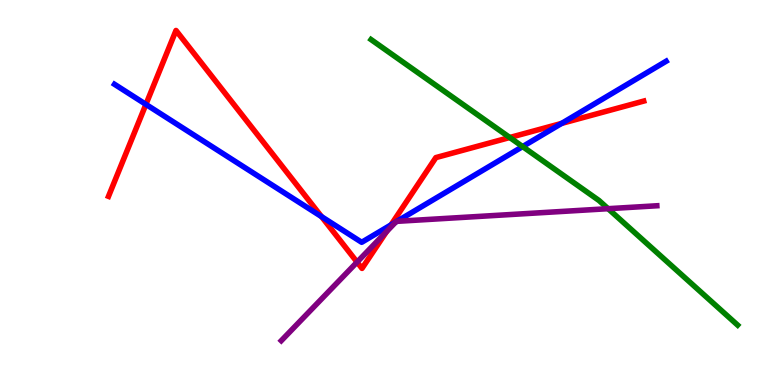[{'lines': ['blue', 'red'], 'intersections': [{'x': 1.88, 'y': 7.29}, {'x': 4.15, 'y': 4.37}, {'x': 5.05, 'y': 4.16}, {'x': 7.25, 'y': 6.79}]}, {'lines': ['green', 'red'], 'intersections': [{'x': 6.58, 'y': 6.43}]}, {'lines': ['purple', 'red'], 'intersections': [{'x': 4.61, 'y': 3.19}, {'x': 4.99, 'y': 3.99}]}, {'lines': ['blue', 'green'], 'intersections': [{'x': 6.74, 'y': 6.19}]}, {'lines': ['blue', 'purple'], 'intersections': [{'x': 5.11, 'y': 4.23}, {'x': 5.12, 'y': 4.25}]}, {'lines': ['green', 'purple'], 'intersections': [{'x': 7.85, 'y': 4.58}]}]